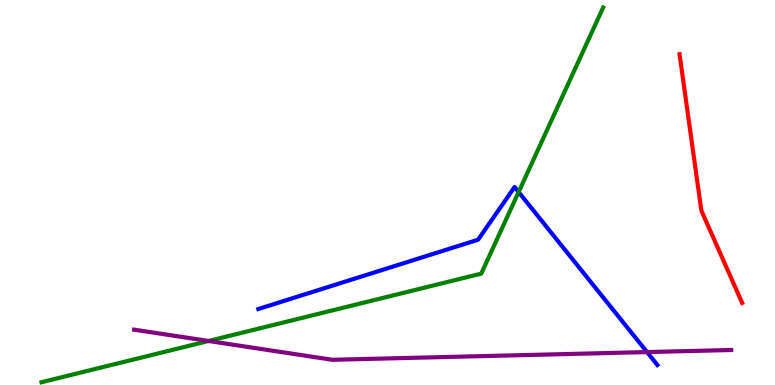[{'lines': ['blue', 'red'], 'intersections': []}, {'lines': ['green', 'red'], 'intersections': []}, {'lines': ['purple', 'red'], 'intersections': []}, {'lines': ['blue', 'green'], 'intersections': [{'x': 6.69, 'y': 5.01}]}, {'lines': ['blue', 'purple'], 'intersections': [{'x': 8.35, 'y': 0.855}]}, {'lines': ['green', 'purple'], 'intersections': [{'x': 2.69, 'y': 1.14}]}]